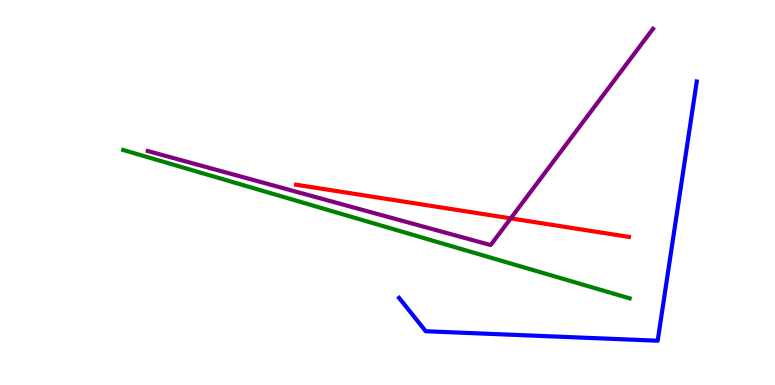[{'lines': ['blue', 'red'], 'intersections': []}, {'lines': ['green', 'red'], 'intersections': []}, {'lines': ['purple', 'red'], 'intersections': [{'x': 6.59, 'y': 4.33}]}, {'lines': ['blue', 'green'], 'intersections': []}, {'lines': ['blue', 'purple'], 'intersections': []}, {'lines': ['green', 'purple'], 'intersections': []}]